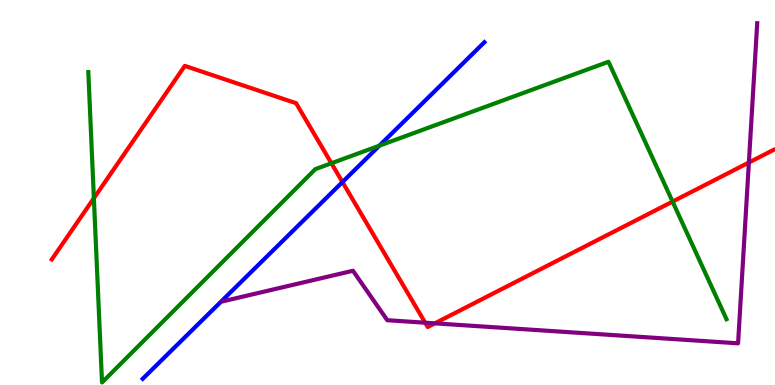[{'lines': ['blue', 'red'], 'intersections': [{'x': 4.42, 'y': 5.27}]}, {'lines': ['green', 'red'], 'intersections': [{'x': 1.21, 'y': 4.85}, {'x': 4.28, 'y': 5.76}, {'x': 8.68, 'y': 4.76}]}, {'lines': ['purple', 'red'], 'intersections': [{'x': 5.49, 'y': 1.62}, {'x': 5.61, 'y': 1.6}, {'x': 9.66, 'y': 5.78}]}, {'lines': ['blue', 'green'], 'intersections': [{'x': 4.9, 'y': 6.22}]}, {'lines': ['blue', 'purple'], 'intersections': []}, {'lines': ['green', 'purple'], 'intersections': []}]